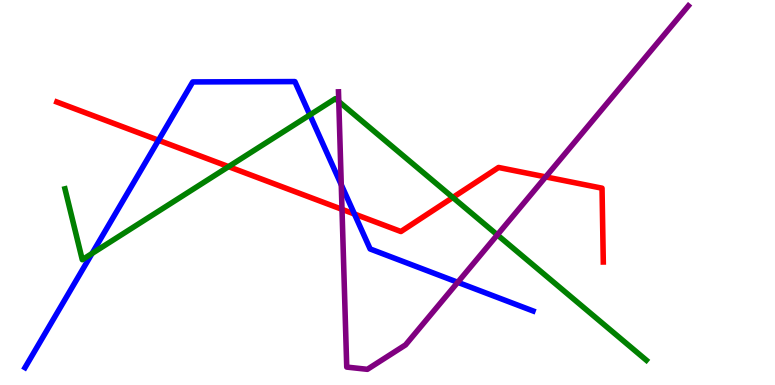[{'lines': ['blue', 'red'], 'intersections': [{'x': 2.05, 'y': 6.36}, {'x': 4.57, 'y': 4.44}]}, {'lines': ['green', 'red'], 'intersections': [{'x': 2.95, 'y': 5.67}, {'x': 5.84, 'y': 4.87}]}, {'lines': ['purple', 'red'], 'intersections': [{'x': 4.41, 'y': 4.56}, {'x': 7.04, 'y': 5.41}]}, {'lines': ['blue', 'green'], 'intersections': [{'x': 1.19, 'y': 3.42}, {'x': 4.0, 'y': 7.02}]}, {'lines': ['blue', 'purple'], 'intersections': [{'x': 4.4, 'y': 5.2}, {'x': 5.91, 'y': 2.67}]}, {'lines': ['green', 'purple'], 'intersections': [{'x': 4.37, 'y': 7.36}, {'x': 6.42, 'y': 3.9}]}]